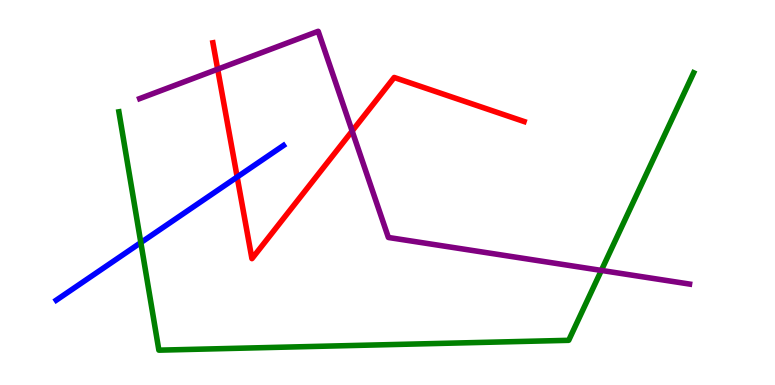[{'lines': ['blue', 'red'], 'intersections': [{'x': 3.06, 'y': 5.4}]}, {'lines': ['green', 'red'], 'intersections': []}, {'lines': ['purple', 'red'], 'intersections': [{'x': 2.81, 'y': 8.2}, {'x': 4.54, 'y': 6.6}]}, {'lines': ['blue', 'green'], 'intersections': [{'x': 1.82, 'y': 3.7}]}, {'lines': ['blue', 'purple'], 'intersections': []}, {'lines': ['green', 'purple'], 'intersections': [{'x': 7.76, 'y': 2.98}]}]